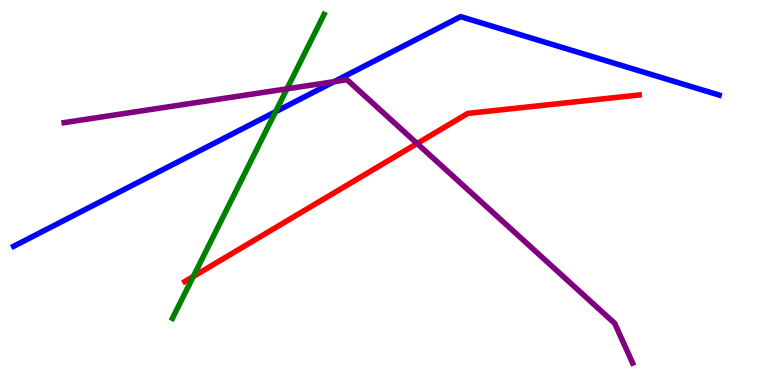[{'lines': ['blue', 'red'], 'intersections': []}, {'lines': ['green', 'red'], 'intersections': [{'x': 2.49, 'y': 2.82}]}, {'lines': ['purple', 'red'], 'intersections': [{'x': 5.38, 'y': 6.27}]}, {'lines': ['blue', 'green'], 'intersections': [{'x': 3.56, 'y': 7.1}]}, {'lines': ['blue', 'purple'], 'intersections': [{'x': 4.31, 'y': 7.88}]}, {'lines': ['green', 'purple'], 'intersections': [{'x': 3.7, 'y': 7.69}]}]